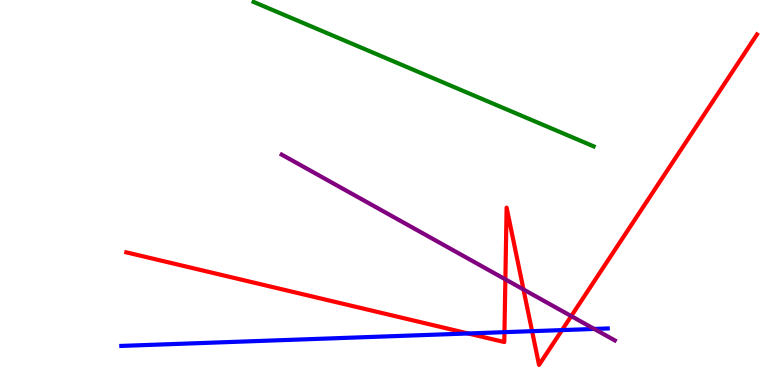[{'lines': ['blue', 'red'], 'intersections': [{'x': 6.04, 'y': 1.34}, {'x': 6.51, 'y': 1.37}, {'x': 6.87, 'y': 1.4}, {'x': 7.25, 'y': 1.43}]}, {'lines': ['green', 'red'], 'intersections': []}, {'lines': ['purple', 'red'], 'intersections': [{'x': 6.52, 'y': 2.74}, {'x': 6.75, 'y': 2.48}, {'x': 7.37, 'y': 1.79}]}, {'lines': ['blue', 'green'], 'intersections': []}, {'lines': ['blue', 'purple'], 'intersections': [{'x': 7.67, 'y': 1.46}]}, {'lines': ['green', 'purple'], 'intersections': []}]